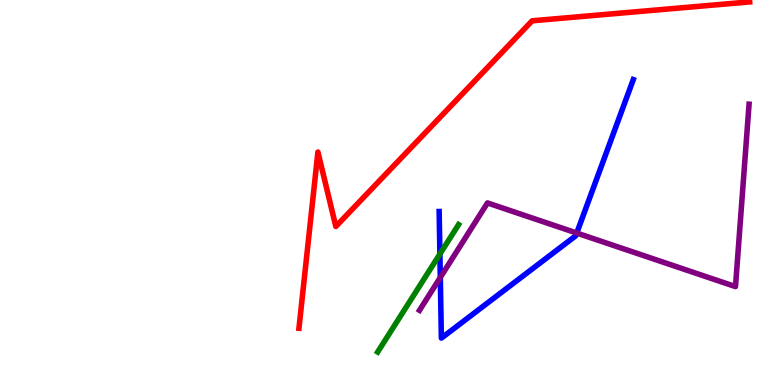[{'lines': ['blue', 'red'], 'intersections': []}, {'lines': ['green', 'red'], 'intersections': []}, {'lines': ['purple', 'red'], 'intersections': []}, {'lines': ['blue', 'green'], 'intersections': [{'x': 5.68, 'y': 3.4}]}, {'lines': ['blue', 'purple'], 'intersections': [{'x': 5.68, 'y': 2.79}, {'x': 7.44, 'y': 3.95}]}, {'lines': ['green', 'purple'], 'intersections': []}]